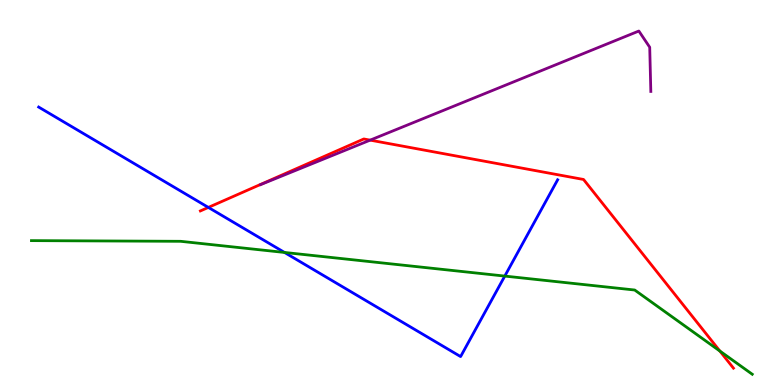[{'lines': ['blue', 'red'], 'intersections': [{'x': 2.69, 'y': 4.61}]}, {'lines': ['green', 'red'], 'intersections': [{'x': 9.29, 'y': 0.882}]}, {'lines': ['purple', 'red'], 'intersections': [{'x': 4.78, 'y': 6.36}]}, {'lines': ['blue', 'green'], 'intersections': [{'x': 3.67, 'y': 3.44}, {'x': 6.51, 'y': 2.83}]}, {'lines': ['blue', 'purple'], 'intersections': []}, {'lines': ['green', 'purple'], 'intersections': []}]